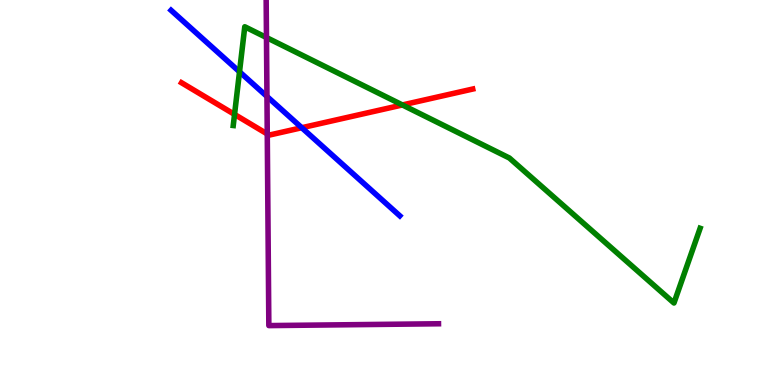[{'lines': ['blue', 'red'], 'intersections': [{'x': 3.89, 'y': 6.68}]}, {'lines': ['green', 'red'], 'intersections': [{'x': 3.03, 'y': 7.03}, {'x': 5.19, 'y': 7.27}]}, {'lines': ['purple', 'red'], 'intersections': [{'x': 3.45, 'y': 6.52}]}, {'lines': ['blue', 'green'], 'intersections': [{'x': 3.09, 'y': 8.14}]}, {'lines': ['blue', 'purple'], 'intersections': [{'x': 3.44, 'y': 7.49}]}, {'lines': ['green', 'purple'], 'intersections': [{'x': 3.44, 'y': 9.03}]}]